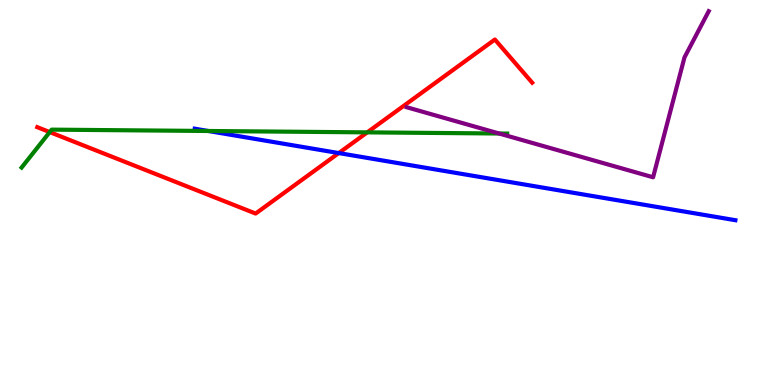[{'lines': ['blue', 'red'], 'intersections': [{'x': 4.37, 'y': 6.02}]}, {'lines': ['green', 'red'], 'intersections': [{'x': 0.642, 'y': 6.57}, {'x': 4.74, 'y': 6.56}]}, {'lines': ['purple', 'red'], 'intersections': []}, {'lines': ['blue', 'green'], 'intersections': [{'x': 2.69, 'y': 6.6}]}, {'lines': ['blue', 'purple'], 'intersections': []}, {'lines': ['green', 'purple'], 'intersections': [{'x': 6.44, 'y': 6.53}]}]